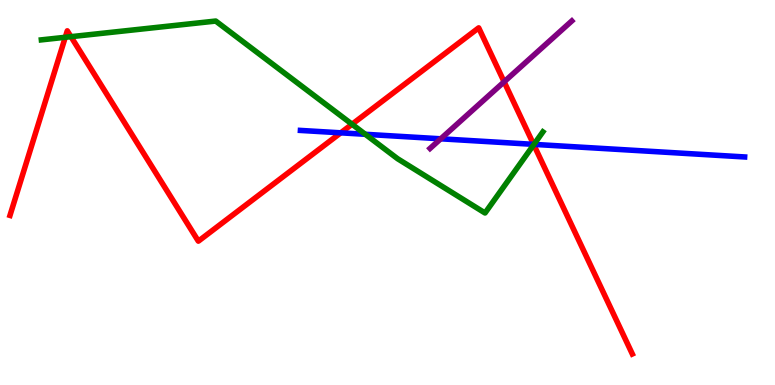[{'lines': ['blue', 'red'], 'intersections': [{'x': 4.4, 'y': 6.55}, {'x': 6.88, 'y': 6.25}]}, {'lines': ['green', 'red'], 'intersections': [{'x': 0.842, 'y': 9.03}, {'x': 0.916, 'y': 9.05}, {'x': 4.54, 'y': 6.77}, {'x': 6.89, 'y': 6.24}]}, {'lines': ['purple', 'red'], 'intersections': [{'x': 6.5, 'y': 7.87}]}, {'lines': ['blue', 'green'], 'intersections': [{'x': 4.71, 'y': 6.51}, {'x': 6.89, 'y': 6.25}]}, {'lines': ['blue', 'purple'], 'intersections': [{'x': 5.69, 'y': 6.39}]}, {'lines': ['green', 'purple'], 'intersections': []}]